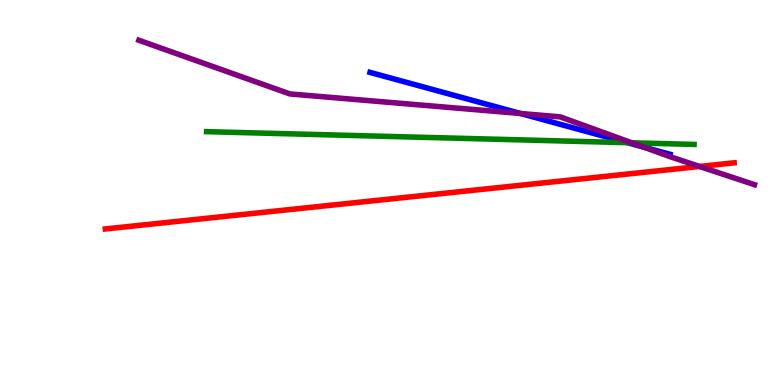[{'lines': ['blue', 'red'], 'intersections': []}, {'lines': ['green', 'red'], 'intersections': []}, {'lines': ['purple', 'red'], 'intersections': [{'x': 9.03, 'y': 5.68}]}, {'lines': ['blue', 'green'], 'intersections': [{'x': 8.1, 'y': 6.29}]}, {'lines': ['blue', 'purple'], 'intersections': [{'x': 6.72, 'y': 7.05}, {'x': 8.31, 'y': 6.18}]}, {'lines': ['green', 'purple'], 'intersections': [{'x': 8.15, 'y': 6.29}]}]